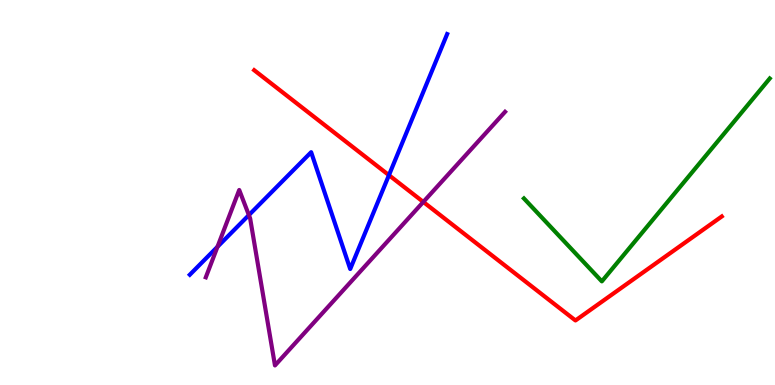[{'lines': ['blue', 'red'], 'intersections': [{'x': 5.02, 'y': 5.45}]}, {'lines': ['green', 'red'], 'intersections': []}, {'lines': ['purple', 'red'], 'intersections': [{'x': 5.46, 'y': 4.75}]}, {'lines': ['blue', 'green'], 'intersections': []}, {'lines': ['blue', 'purple'], 'intersections': [{'x': 2.81, 'y': 3.59}, {'x': 3.21, 'y': 4.41}]}, {'lines': ['green', 'purple'], 'intersections': []}]